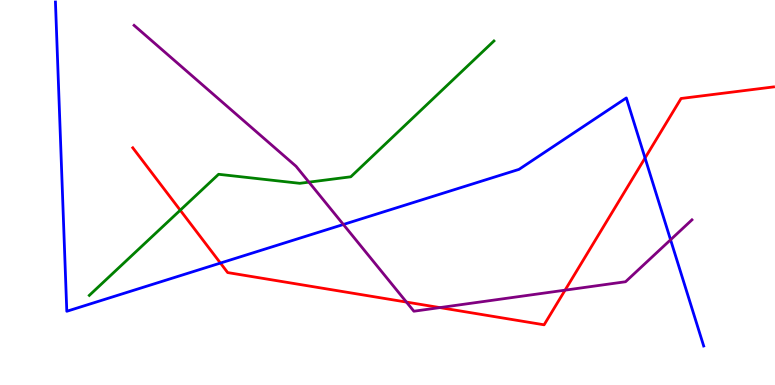[{'lines': ['blue', 'red'], 'intersections': [{'x': 2.84, 'y': 3.17}, {'x': 8.32, 'y': 5.9}]}, {'lines': ['green', 'red'], 'intersections': [{'x': 2.33, 'y': 4.54}]}, {'lines': ['purple', 'red'], 'intersections': [{'x': 5.24, 'y': 2.15}, {'x': 5.68, 'y': 2.01}, {'x': 7.29, 'y': 2.46}]}, {'lines': ['blue', 'green'], 'intersections': []}, {'lines': ['blue', 'purple'], 'intersections': [{'x': 4.43, 'y': 4.17}, {'x': 8.65, 'y': 3.77}]}, {'lines': ['green', 'purple'], 'intersections': [{'x': 3.99, 'y': 5.27}]}]